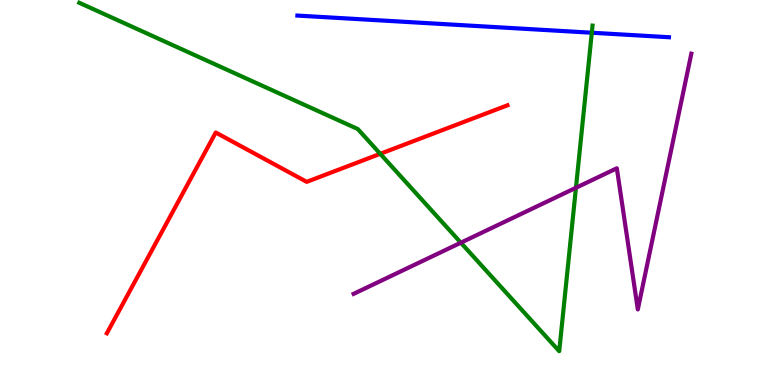[{'lines': ['blue', 'red'], 'intersections': []}, {'lines': ['green', 'red'], 'intersections': [{'x': 4.91, 'y': 6.01}]}, {'lines': ['purple', 'red'], 'intersections': []}, {'lines': ['blue', 'green'], 'intersections': [{'x': 7.64, 'y': 9.15}]}, {'lines': ['blue', 'purple'], 'intersections': []}, {'lines': ['green', 'purple'], 'intersections': [{'x': 5.95, 'y': 3.7}, {'x': 7.43, 'y': 5.12}]}]